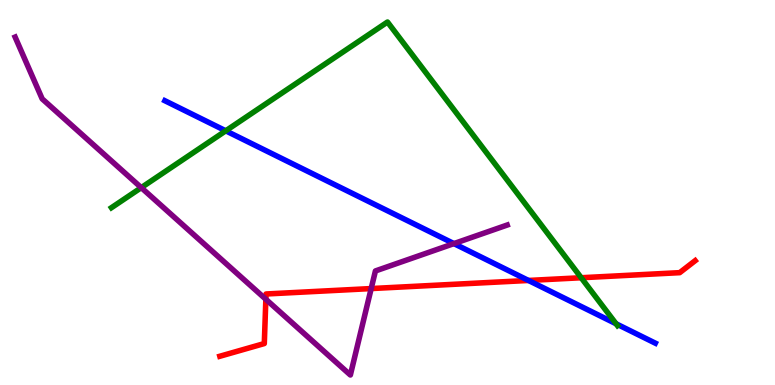[{'lines': ['blue', 'red'], 'intersections': [{'x': 6.82, 'y': 2.72}]}, {'lines': ['green', 'red'], 'intersections': [{'x': 7.5, 'y': 2.79}]}, {'lines': ['purple', 'red'], 'intersections': [{'x': 3.43, 'y': 2.23}, {'x': 4.79, 'y': 2.5}]}, {'lines': ['blue', 'green'], 'intersections': [{'x': 2.91, 'y': 6.6}, {'x': 7.95, 'y': 1.59}]}, {'lines': ['blue', 'purple'], 'intersections': [{'x': 5.86, 'y': 3.67}]}, {'lines': ['green', 'purple'], 'intersections': [{'x': 1.82, 'y': 5.13}]}]